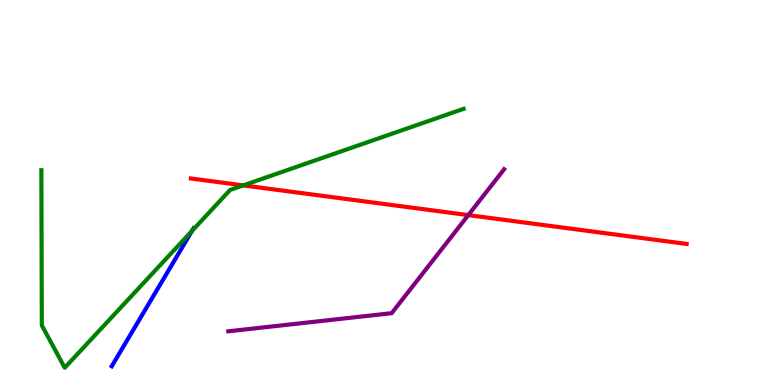[{'lines': ['blue', 'red'], 'intersections': []}, {'lines': ['green', 'red'], 'intersections': [{'x': 3.14, 'y': 5.18}]}, {'lines': ['purple', 'red'], 'intersections': [{'x': 6.04, 'y': 4.41}]}, {'lines': ['blue', 'green'], 'intersections': [{'x': 2.48, 'y': 4.0}]}, {'lines': ['blue', 'purple'], 'intersections': []}, {'lines': ['green', 'purple'], 'intersections': []}]